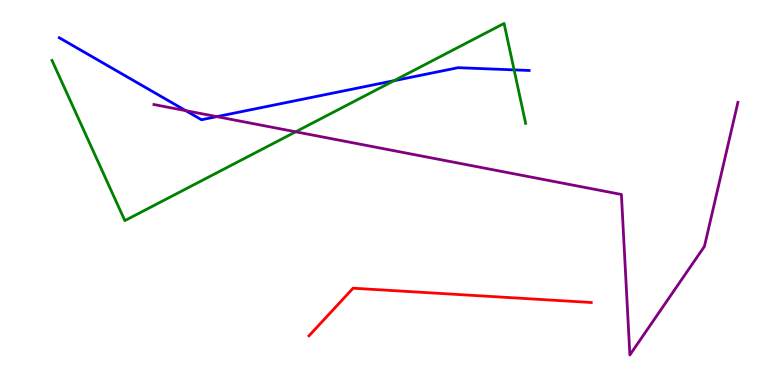[{'lines': ['blue', 'red'], 'intersections': []}, {'lines': ['green', 'red'], 'intersections': []}, {'lines': ['purple', 'red'], 'intersections': []}, {'lines': ['blue', 'green'], 'intersections': [{'x': 5.08, 'y': 7.9}, {'x': 6.63, 'y': 8.18}]}, {'lines': ['blue', 'purple'], 'intersections': [{'x': 2.4, 'y': 7.13}, {'x': 2.8, 'y': 6.97}]}, {'lines': ['green', 'purple'], 'intersections': [{'x': 3.82, 'y': 6.58}]}]